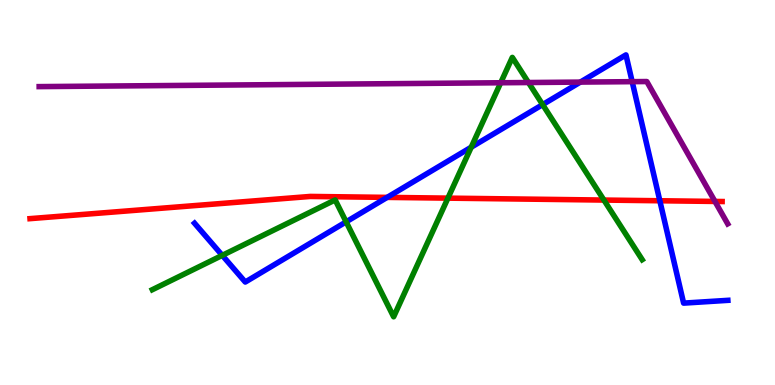[{'lines': ['blue', 'red'], 'intersections': [{'x': 5.0, 'y': 4.87}, {'x': 8.51, 'y': 4.79}]}, {'lines': ['green', 'red'], 'intersections': [{'x': 5.78, 'y': 4.85}, {'x': 7.79, 'y': 4.8}]}, {'lines': ['purple', 'red'], 'intersections': [{'x': 9.23, 'y': 4.77}]}, {'lines': ['blue', 'green'], 'intersections': [{'x': 2.87, 'y': 3.37}, {'x': 4.47, 'y': 4.24}, {'x': 6.08, 'y': 6.18}, {'x': 7.0, 'y': 7.28}]}, {'lines': ['blue', 'purple'], 'intersections': [{'x': 7.49, 'y': 7.87}, {'x': 8.16, 'y': 7.88}]}, {'lines': ['green', 'purple'], 'intersections': [{'x': 6.46, 'y': 7.85}, {'x': 6.82, 'y': 7.86}]}]